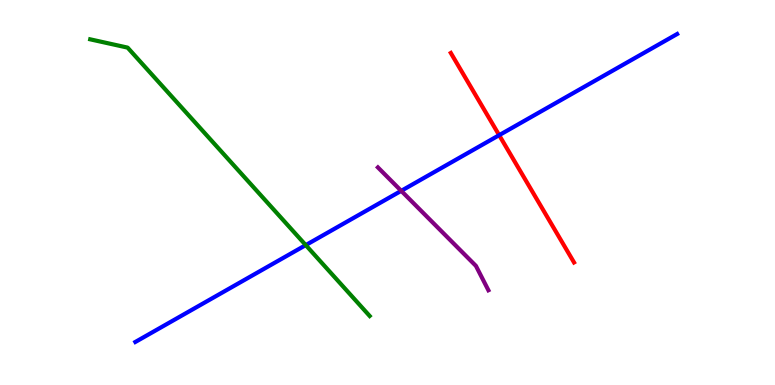[{'lines': ['blue', 'red'], 'intersections': [{'x': 6.44, 'y': 6.49}]}, {'lines': ['green', 'red'], 'intersections': []}, {'lines': ['purple', 'red'], 'intersections': []}, {'lines': ['blue', 'green'], 'intersections': [{'x': 3.95, 'y': 3.63}]}, {'lines': ['blue', 'purple'], 'intersections': [{'x': 5.18, 'y': 5.04}]}, {'lines': ['green', 'purple'], 'intersections': []}]